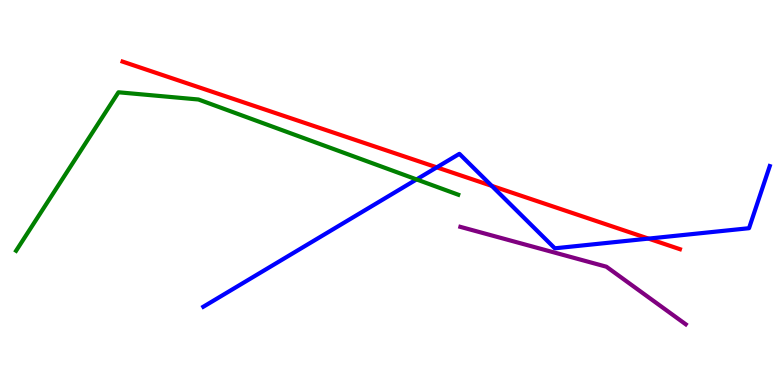[{'lines': ['blue', 'red'], 'intersections': [{'x': 5.64, 'y': 5.65}, {'x': 6.35, 'y': 5.17}, {'x': 8.37, 'y': 3.8}]}, {'lines': ['green', 'red'], 'intersections': []}, {'lines': ['purple', 'red'], 'intersections': []}, {'lines': ['blue', 'green'], 'intersections': [{'x': 5.37, 'y': 5.34}]}, {'lines': ['blue', 'purple'], 'intersections': []}, {'lines': ['green', 'purple'], 'intersections': []}]